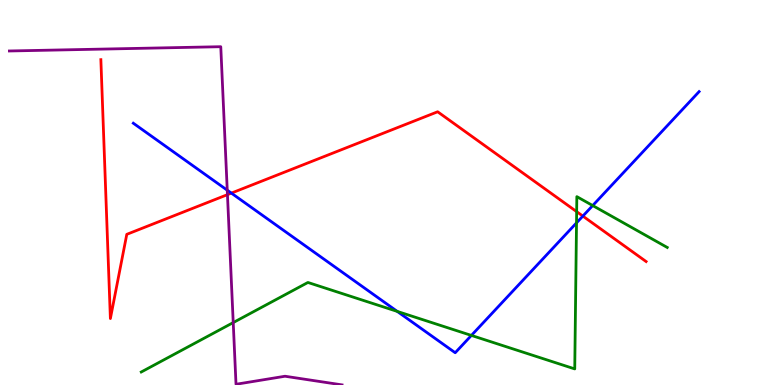[{'lines': ['blue', 'red'], 'intersections': [{'x': 2.99, 'y': 4.98}, {'x': 7.52, 'y': 4.39}]}, {'lines': ['green', 'red'], 'intersections': [{'x': 7.44, 'y': 4.5}]}, {'lines': ['purple', 'red'], 'intersections': [{'x': 2.93, 'y': 4.94}]}, {'lines': ['blue', 'green'], 'intersections': [{'x': 5.13, 'y': 1.91}, {'x': 6.08, 'y': 1.29}, {'x': 7.44, 'y': 4.21}, {'x': 7.65, 'y': 4.66}]}, {'lines': ['blue', 'purple'], 'intersections': [{'x': 2.93, 'y': 5.06}]}, {'lines': ['green', 'purple'], 'intersections': [{'x': 3.01, 'y': 1.62}]}]